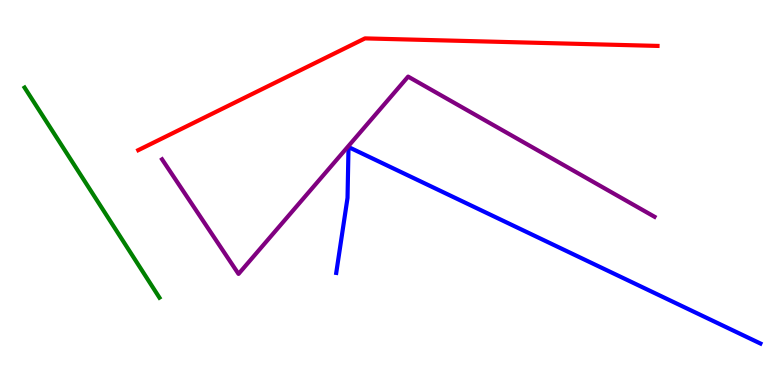[{'lines': ['blue', 'red'], 'intersections': []}, {'lines': ['green', 'red'], 'intersections': []}, {'lines': ['purple', 'red'], 'intersections': []}, {'lines': ['blue', 'green'], 'intersections': []}, {'lines': ['blue', 'purple'], 'intersections': []}, {'lines': ['green', 'purple'], 'intersections': []}]